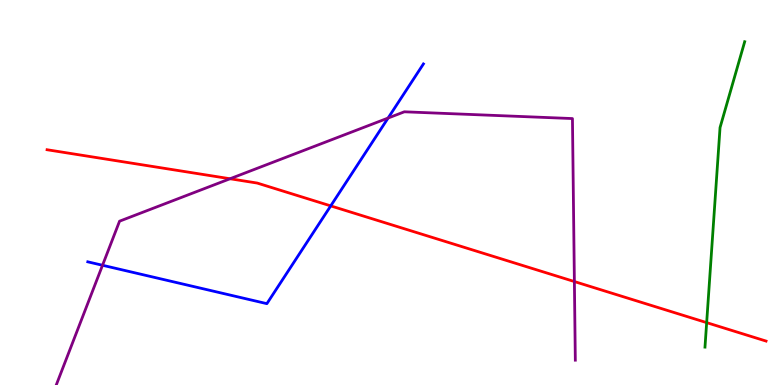[{'lines': ['blue', 'red'], 'intersections': [{'x': 4.27, 'y': 4.65}]}, {'lines': ['green', 'red'], 'intersections': [{'x': 9.12, 'y': 1.62}]}, {'lines': ['purple', 'red'], 'intersections': [{'x': 2.97, 'y': 5.36}, {'x': 7.41, 'y': 2.69}]}, {'lines': ['blue', 'green'], 'intersections': []}, {'lines': ['blue', 'purple'], 'intersections': [{'x': 1.32, 'y': 3.11}, {'x': 5.01, 'y': 6.93}]}, {'lines': ['green', 'purple'], 'intersections': []}]